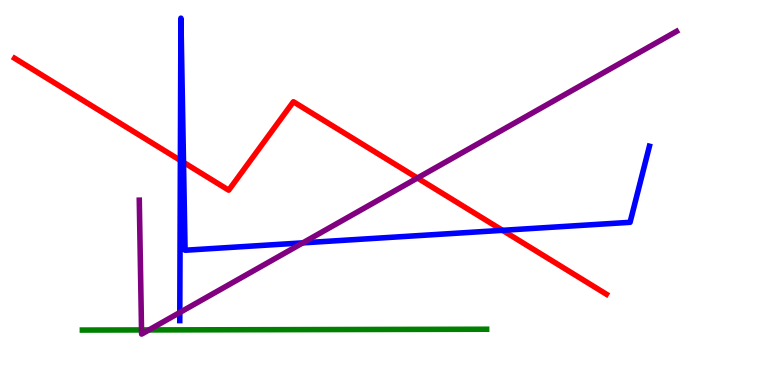[{'lines': ['blue', 'red'], 'intersections': [{'x': 2.33, 'y': 5.83}, {'x': 2.37, 'y': 5.78}, {'x': 6.48, 'y': 4.02}]}, {'lines': ['green', 'red'], 'intersections': []}, {'lines': ['purple', 'red'], 'intersections': [{'x': 5.39, 'y': 5.38}]}, {'lines': ['blue', 'green'], 'intersections': []}, {'lines': ['blue', 'purple'], 'intersections': [{'x': 2.32, 'y': 1.88}, {'x': 3.91, 'y': 3.69}]}, {'lines': ['green', 'purple'], 'intersections': [{'x': 1.83, 'y': 1.43}, {'x': 1.92, 'y': 1.43}]}]